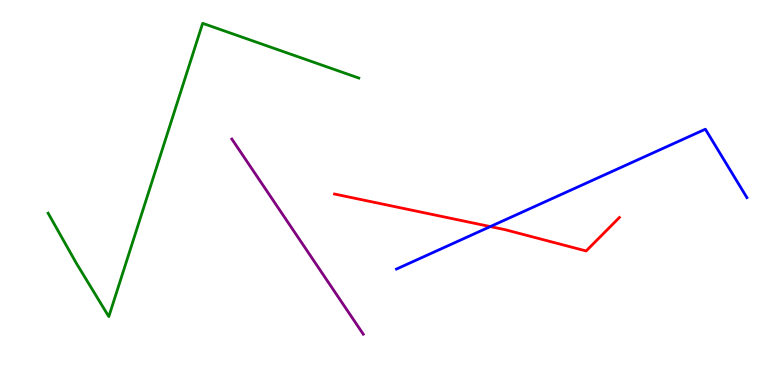[{'lines': ['blue', 'red'], 'intersections': [{'x': 6.33, 'y': 4.11}]}, {'lines': ['green', 'red'], 'intersections': []}, {'lines': ['purple', 'red'], 'intersections': []}, {'lines': ['blue', 'green'], 'intersections': []}, {'lines': ['blue', 'purple'], 'intersections': []}, {'lines': ['green', 'purple'], 'intersections': []}]